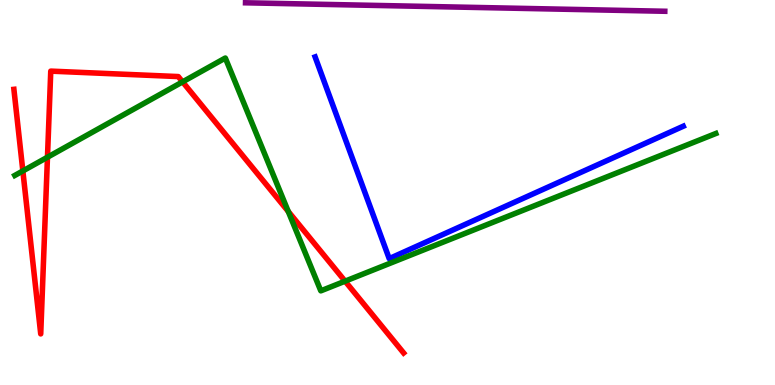[{'lines': ['blue', 'red'], 'intersections': []}, {'lines': ['green', 'red'], 'intersections': [{'x': 0.295, 'y': 5.56}, {'x': 0.613, 'y': 5.92}, {'x': 2.36, 'y': 7.87}, {'x': 3.72, 'y': 4.51}, {'x': 4.45, 'y': 2.7}]}, {'lines': ['purple', 'red'], 'intersections': []}, {'lines': ['blue', 'green'], 'intersections': []}, {'lines': ['blue', 'purple'], 'intersections': []}, {'lines': ['green', 'purple'], 'intersections': []}]